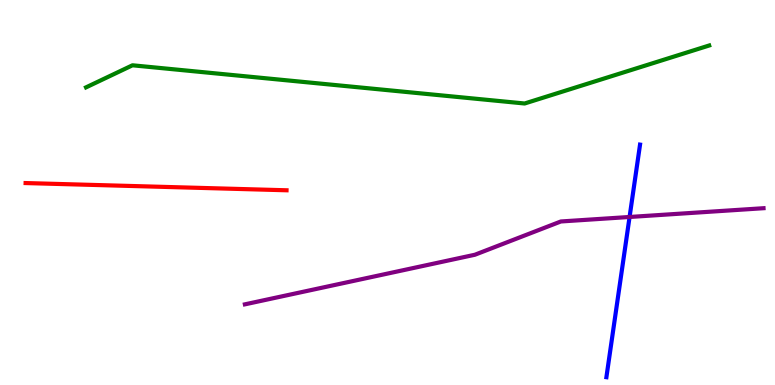[{'lines': ['blue', 'red'], 'intersections': []}, {'lines': ['green', 'red'], 'intersections': []}, {'lines': ['purple', 'red'], 'intersections': []}, {'lines': ['blue', 'green'], 'intersections': []}, {'lines': ['blue', 'purple'], 'intersections': [{'x': 8.12, 'y': 4.36}]}, {'lines': ['green', 'purple'], 'intersections': []}]